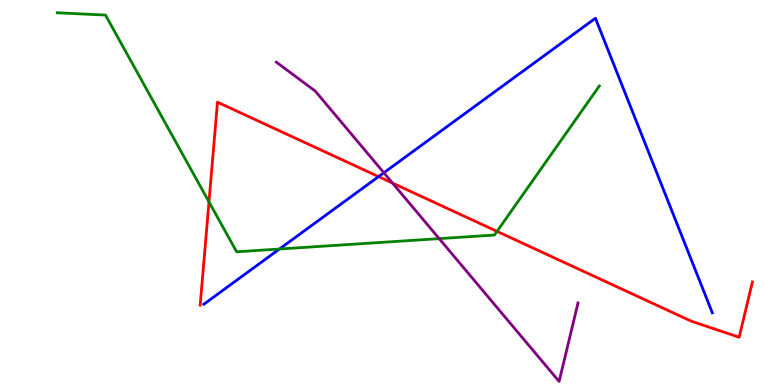[{'lines': ['blue', 'red'], 'intersections': [{'x': 4.88, 'y': 5.41}]}, {'lines': ['green', 'red'], 'intersections': [{'x': 2.7, 'y': 4.76}, {'x': 6.41, 'y': 3.99}]}, {'lines': ['purple', 'red'], 'intersections': [{'x': 5.06, 'y': 5.24}]}, {'lines': ['blue', 'green'], 'intersections': [{'x': 3.61, 'y': 3.53}]}, {'lines': ['blue', 'purple'], 'intersections': [{'x': 4.95, 'y': 5.51}]}, {'lines': ['green', 'purple'], 'intersections': [{'x': 5.67, 'y': 3.8}]}]